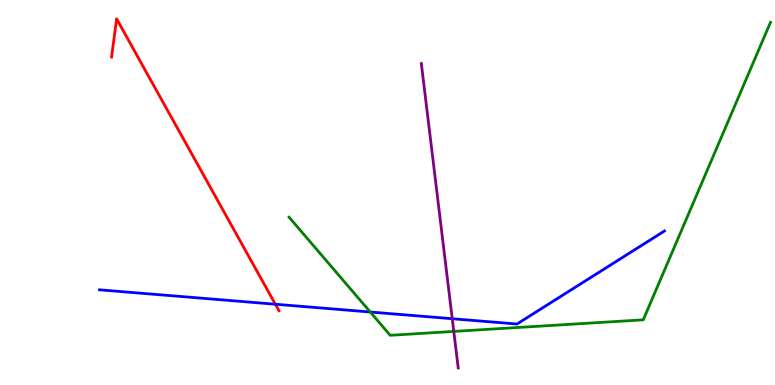[{'lines': ['blue', 'red'], 'intersections': [{'x': 3.55, 'y': 2.1}]}, {'lines': ['green', 'red'], 'intersections': []}, {'lines': ['purple', 'red'], 'intersections': []}, {'lines': ['blue', 'green'], 'intersections': [{'x': 4.78, 'y': 1.9}]}, {'lines': ['blue', 'purple'], 'intersections': [{'x': 5.84, 'y': 1.72}]}, {'lines': ['green', 'purple'], 'intersections': [{'x': 5.86, 'y': 1.39}]}]